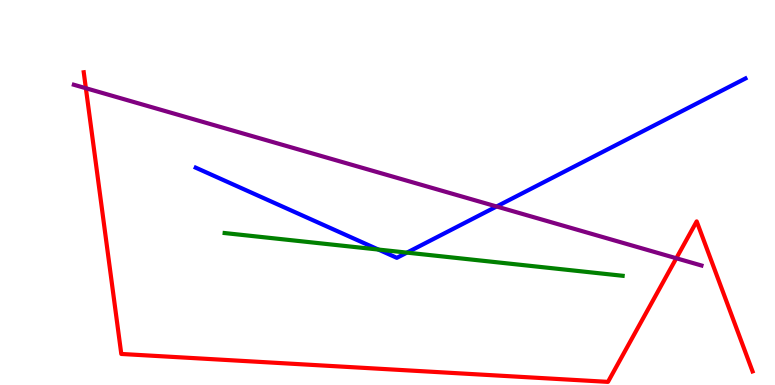[{'lines': ['blue', 'red'], 'intersections': []}, {'lines': ['green', 'red'], 'intersections': []}, {'lines': ['purple', 'red'], 'intersections': [{'x': 1.11, 'y': 7.71}, {'x': 8.73, 'y': 3.29}]}, {'lines': ['blue', 'green'], 'intersections': [{'x': 4.88, 'y': 3.52}, {'x': 5.25, 'y': 3.44}]}, {'lines': ['blue', 'purple'], 'intersections': [{'x': 6.41, 'y': 4.64}]}, {'lines': ['green', 'purple'], 'intersections': []}]